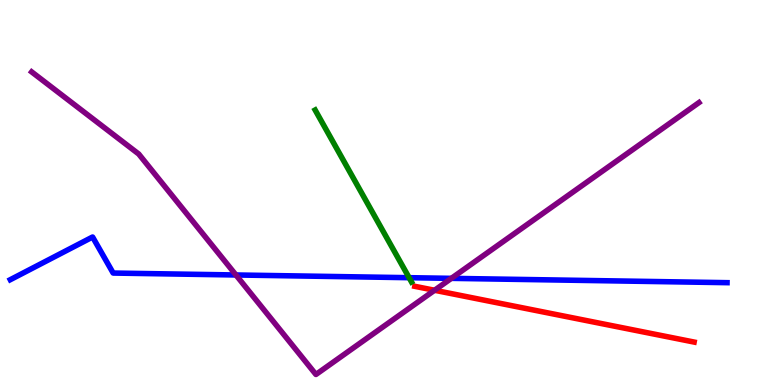[{'lines': ['blue', 'red'], 'intersections': []}, {'lines': ['green', 'red'], 'intersections': []}, {'lines': ['purple', 'red'], 'intersections': [{'x': 5.61, 'y': 2.46}]}, {'lines': ['blue', 'green'], 'intersections': [{'x': 5.28, 'y': 2.79}]}, {'lines': ['blue', 'purple'], 'intersections': [{'x': 3.04, 'y': 2.86}, {'x': 5.82, 'y': 2.77}]}, {'lines': ['green', 'purple'], 'intersections': []}]